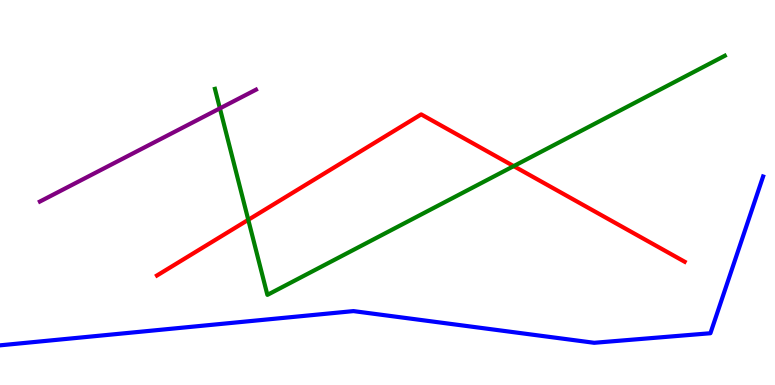[{'lines': ['blue', 'red'], 'intersections': []}, {'lines': ['green', 'red'], 'intersections': [{'x': 3.2, 'y': 4.29}, {'x': 6.63, 'y': 5.69}]}, {'lines': ['purple', 'red'], 'intersections': []}, {'lines': ['blue', 'green'], 'intersections': []}, {'lines': ['blue', 'purple'], 'intersections': []}, {'lines': ['green', 'purple'], 'intersections': [{'x': 2.84, 'y': 7.19}]}]